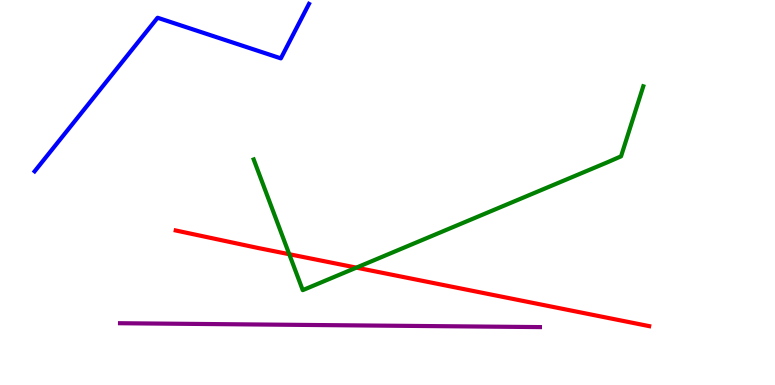[{'lines': ['blue', 'red'], 'intersections': []}, {'lines': ['green', 'red'], 'intersections': [{'x': 3.73, 'y': 3.4}, {'x': 4.6, 'y': 3.05}]}, {'lines': ['purple', 'red'], 'intersections': []}, {'lines': ['blue', 'green'], 'intersections': []}, {'lines': ['blue', 'purple'], 'intersections': []}, {'lines': ['green', 'purple'], 'intersections': []}]